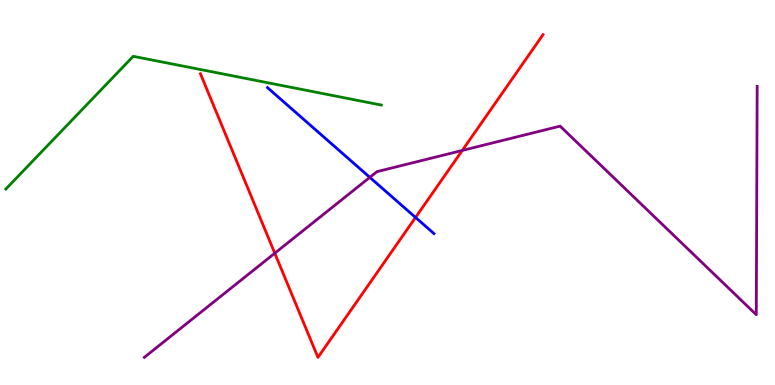[{'lines': ['blue', 'red'], 'intersections': [{'x': 5.36, 'y': 4.35}]}, {'lines': ['green', 'red'], 'intersections': []}, {'lines': ['purple', 'red'], 'intersections': [{'x': 3.55, 'y': 3.42}, {'x': 5.96, 'y': 6.09}]}, {'lines': ['blue', 'green'], 'intersections': []}, {'lines': ['blue', 'purple'], 'intersections': [{'x': 4.77, 'y': 5.39}]}, {'lines': ['green', 'purple'], 'intersections': []}]